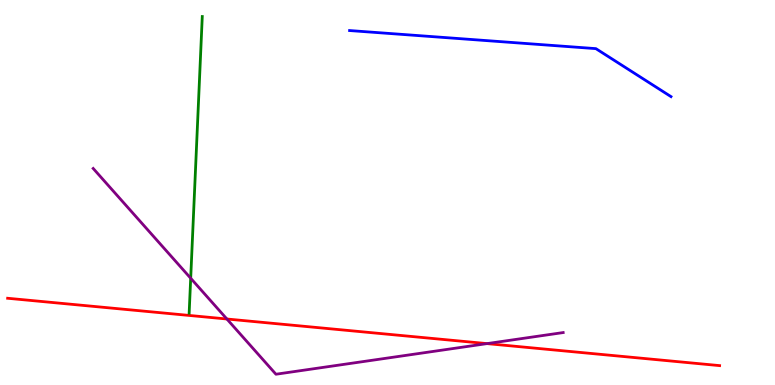[{'lines': ['blue', 'red'], 'intersections': []}, {'lines': ['green', 'red'], 'intersections': []}, {'lines': ['purple', 'red'], 'intersections': [{'x': 2.93, 'y': 1.71}, {'x': 6.28, 'y': 1.08}]}, {'lines': ['blue', 'green'], 'intersections': []}, {'lines': ['blue', 'purple'], 'intersections': []}, {'lines': ['green', 'purple'], 'intersections': [{'x': 2.46, 'y': 2.77}]}]